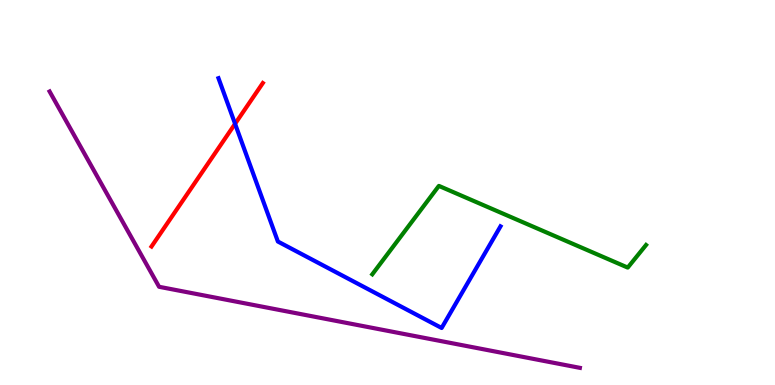[{'lines': ['blue', 'red'], 'intersections': [{'x': 3.03, 'y': 6.78}]}, {'lines': ['green', 'red'], 'intersections': []}, {'lines': ['purple', 'red'], 'intersections': []}, {'lines': ['blue', 'green'], 'intersections': []}, {'lines': ['blue', 'purple'], 'intersections': []}, {'lines': ['green', 'purple'], 'intersections': []}]